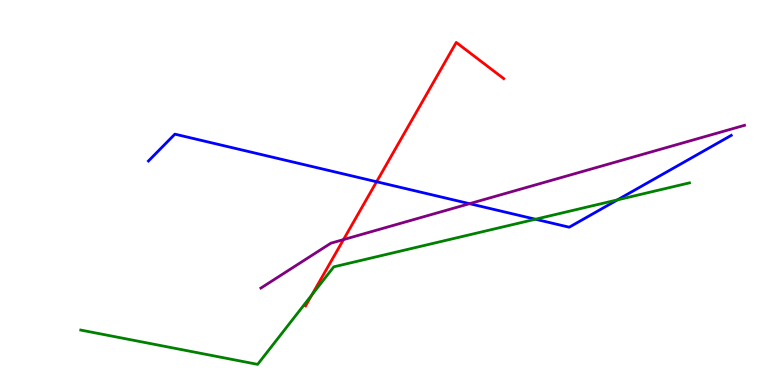[{'lines': ['blue', 'red'], 'intersections': [{'x': 4.86, 'y': 5.28}]}, {'lines': ['green', 'red'], 'intersections': [{'x': 4.02, 'y': 2.34}]}, {'lines': ['purple', 'red'], 'intersections': [{'x': 4.43, 'y': 3.78}]}, {'lines': ['blue', 'green'], 'intersections': [{'x': 6.91, 'y': 4.31}, {'x': 7.97, 'y': 4.81}]}, {'lines': ['blue', 'purple'], 'intersections': [{'x': 6.06, 'y': 4.71}]}, {'lines': ['green', 'purple'], 'intersections': []}]